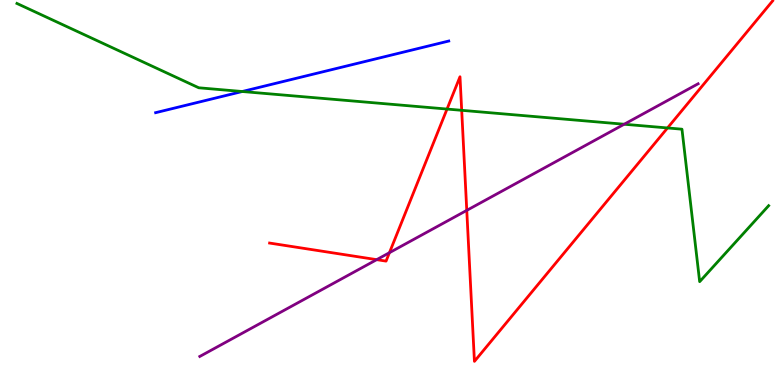[{'lines': ['blue', 'red'], 'intersections': []}, {'lines': ['green', 'red'], 'intersections': [{'x': 5.77, 'y': 7.17}, {'x': 5.96, 'y': 7.13}, {'x': 8.61, 'y': 6.68}]}, {'lines': ['purple', 'red'], 'intersections': [{'x': 4.86, 'y': 3.26}, {'x': 5.03, 'y': 3.44}, {'x': 6.02, 'y': 4.54}]}, {'lines': ['blue', 'green'], 'intersections': [{'x': 3.13, 'y': 7.62}]}, {'lines': ['blue', 'purple'], 'intersections': []}, {'lines': ['green', 'purple'], 'intersections': [{'x': 8.05, 'y': 6.77}]}]